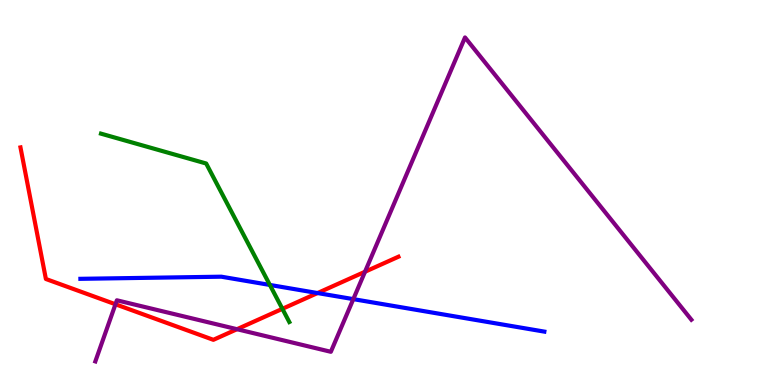[{'lines': ['blue', 'red'], 'intersections': [{'x': 4.1, 'y': 2.39}]}, {'lines': ['green', 'red'], 'intersections': [{'x': 3.64, 'y': 1.98}]}, {'lines': ['purple', 'red'], 'intersections': [{'x': 1.49, 'y': 2.1}, {'x': 3.06, 'y': 1.45}, {'x': 4.71, 'y': 2.94}]}, {'lines': ['blue', 'green'], 'intersections': [{'x': 3.48, 'y': 2.6}]}, {'lines': ['blue', 'purple'], 'intersections': [{'x': 4.56, 'y': 2.23}]}, {'lines': ['green', 'purple'], 'intersections': []}]